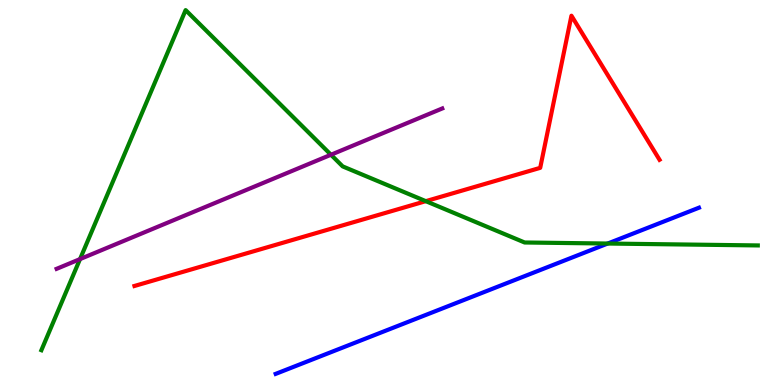[{'lines': ['blue', 'red'], 'intersections': []}, {'lines': ['green', 'red'], 'intersections': [{'x': 5.49, 'y': 4.78}]}, {'lines': ['purple', 'red'], 'intersections': []}, {'lines': ['blue', 'green'], 'intersections': [{'x': 7.84, 'y': 3.67}]}, {'lines': ['blue', 'purple'], 'intersections': []}, {'lines': ['green', 'purple'], 'intersections': [{'x': 1.03, 'y': 3.27}, {'x': 4.27, 'y': 5.98}]}]